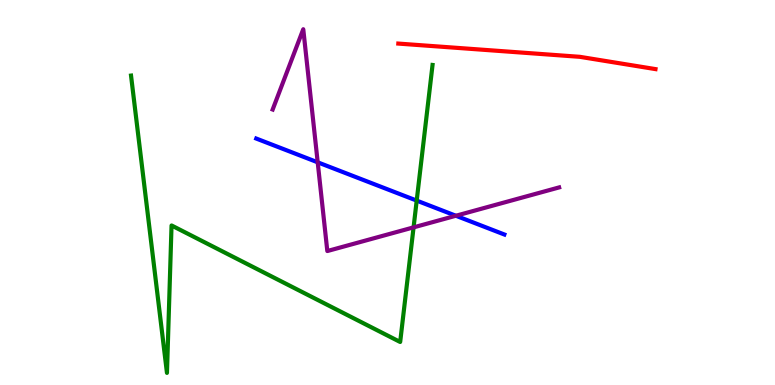[{'lines': ['blue', 'red'], 'intersections': []}, {'lines': ['green', 'red'], 'intersections': []}, {'lines': ['purple', 'red'], 'intersections': []}, {'lines': ['blue', 'green'], 'intersections': [{'x': 5.38, 'y': 4.79}]}, {'lines': ['blue', 'purple'], 'intersections': [{'x': 4.1, 'y': 5.78}, {'x': 5.88, 'y': 4.4}]}, {'lines': ['green', 'purple'], 'intersections': [{'x': 5.34, 'y': 4.09}]}]